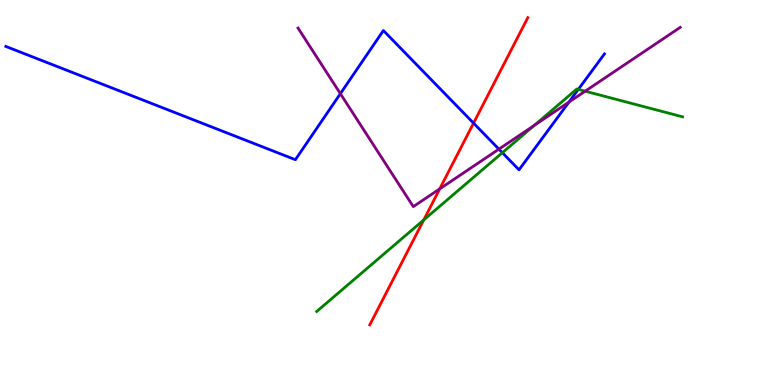[{'lines': ['blue', 'red'], 'intersections': [{'x': 6.11, 'y': 6.8}]}, {'lines': ['green', 'red'], 'intersections': [{'x': 5.47, 'y': 4.29}]}, {'lines': ['purple', 'red'], 'intersections': [{'x': 5.67, 'y': 5.09}]}, {'lines': ['blue', 'green'], 'intersections': [{'x': 6.48, 'y': 6.03}, {'x': 7.46, 'y': 7.68}]}, {'lines': ['blue', 'purple'], 'intersections': [{'x': 4.39, 'y': 7.57}, {'x': 6.44, 'y': 6.13}, {'x': 7.34, 'y': 7.35}]}, {'lines': ['green', 'purple'], 'intersections': [{'x': 6.9, 'y': 6.75}, {'x': 7.55, 'y': 7.63}]}]